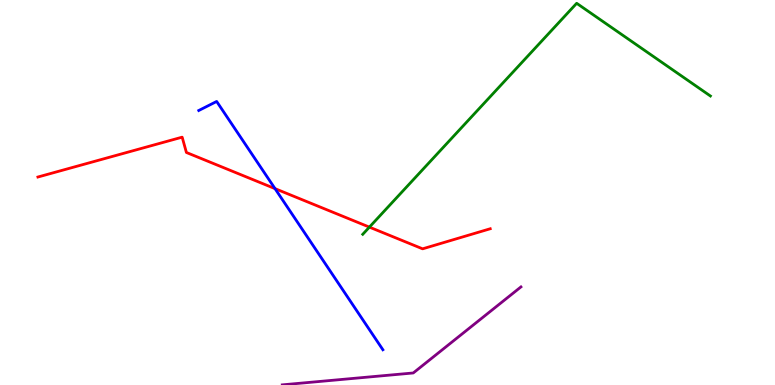[{'lines': ['blue', 'red'], 'intersections': [{'x': 3.55, 'y': 5.1}]}, {'lines': ['green', 'red'], 'intersections': [{'x': 4.77, 'y': 4.1}]}, {'lines': ['purple', 'red'], 'intersections': []}, {'lines': ['blue', 'green'], 'intersections': []}, {'lines': ['blue', 'purple'], 'intersections': []}, {'lines': ['green', 'purple'], 'intersections': []}]